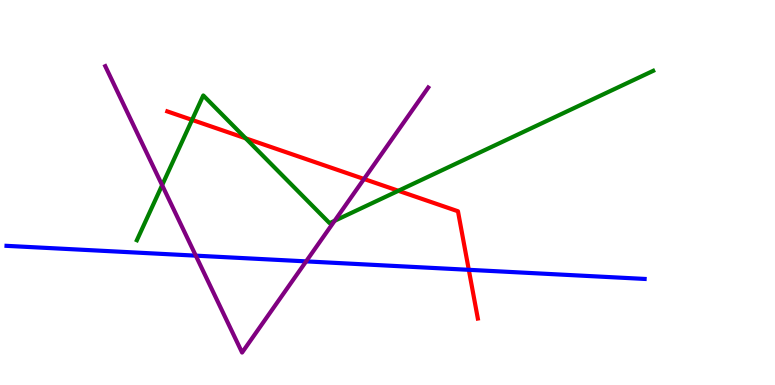[{'lines': ['blue', 'red'], 'intersections': [{'x': 6.05, 'y': 2.99}]}, {'lines': ['green', 'red'], 'intersections': [{'x': 2.48, 'y': 6.89}, {'x': 3.17, 'y': 6.41}, {'x': 5.14, 'y': 5.04}]}, {'lines': ['purple', 'red'], 'intersections': [{'x': 4.7, 'y': 5.35}]}, {'lines': ['blue', 'green'], 'intersections': []}, {'lines': ['blue', 'purple'], 'intersections': [{'x': 2.53, 'y': 3.36}, {'x': 3.95, 'y': 3.21}]}, {'lines': ['green', 'purple'], 'intersections': [{'x': 2.09, 'y': 5.19}, {'x': 4.32, 'y': 4.27}]}]